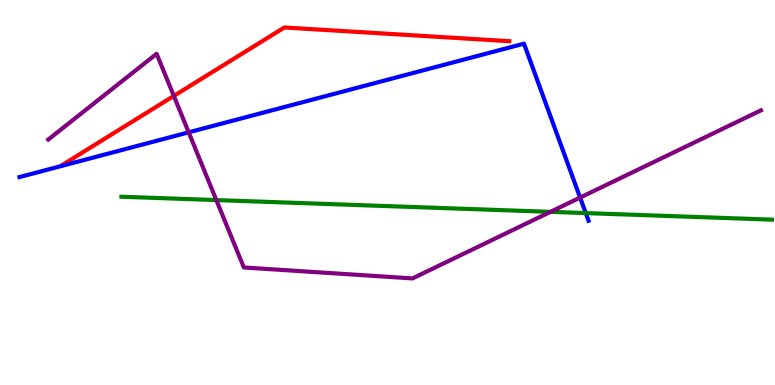[{'lines': ['blue', 'red'], 'intersections': []}, {'lines': ['green', 'red'], 'intersections': []}, {'lines': ['purple', 'red'], 'intersections': [{'x': 2.24, 'y': 7.51}]}, {'lines': ['blue', 'green'], 'intersections': [{'x': 7.56, 'y': 4.47}]}, {'lines': ['blue', 'purple'], 'intersections': [{'x': 2.43, 'y': 6.56}, {'x': 7.49, 'y': 4.87}]}, {'lines': ['green', 'purple'], 'intersections': [{'x': 2.79, 'y': 4.8}, {'x': 7.1, 'y': 4.5}]}]